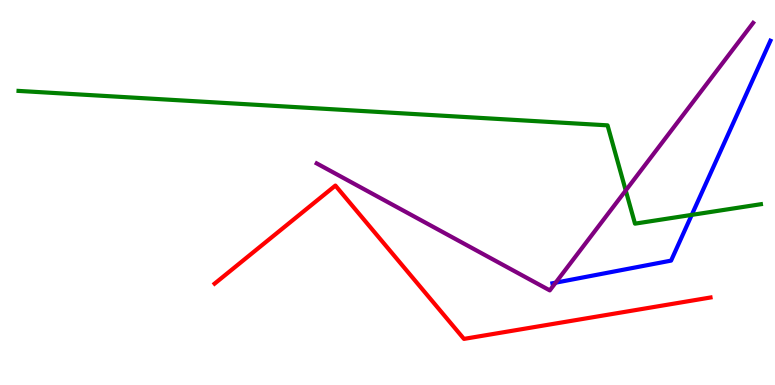[{'lines': ['blue', 'red'], 'intersections': []}, {'lines': ['green', 'red'], 'intersections': []}, {'lines': ['purple', 'red'], 'intersections': []}, {'lines': ['blue', 'green'], 'intersections': [{'x': 8.93, 'y': 4.42}]}, {'lines': ['blue', 'purple'], 'intersections': [{'x': 7.17, 'y': 2.66}]}, {'lines': ['green', 'purple'], 'intersections': [{'x': 8.07, 'y': 5.05}]}]